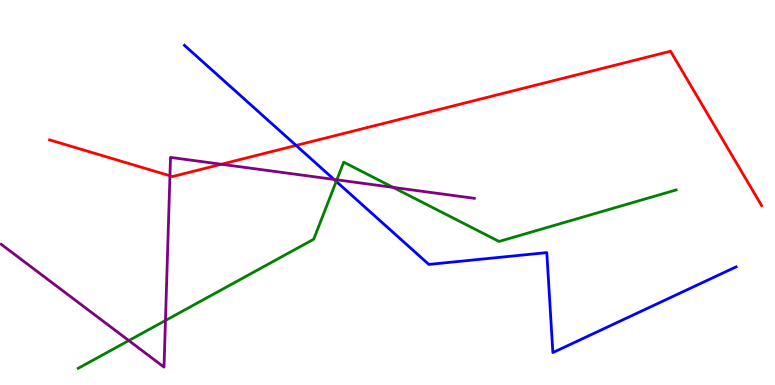[{'lines': ['blue', 'red'], 'intersections': [{'x': 3.82, 'y': 6.22}]}, {'lines': ['green', 'red'], 'intersections': []}, {'lines': ['purple', 'red'], 'intersections': [{'x': 2.19, 'y': 5.43}, {'x': 2.86, 'y': 5.73}]}, {'lines': ['blue', 'green'], 'intersections': [{'x': 4.34, 'y': 5.29}]}, {'lines': ['blue', 'purple'], 'intersections': [{'x': 4.31, 'y': 5.34}]}, {'lines': ['green', 'purple'], 'intersections': [{'x': 1.66, 'y': 1.15}, {'x': 2.13, 'y': 1.68}, {'x': 4.35, 'y': 5.33}, {'x': 5.07, 'y': 5.13}]}]